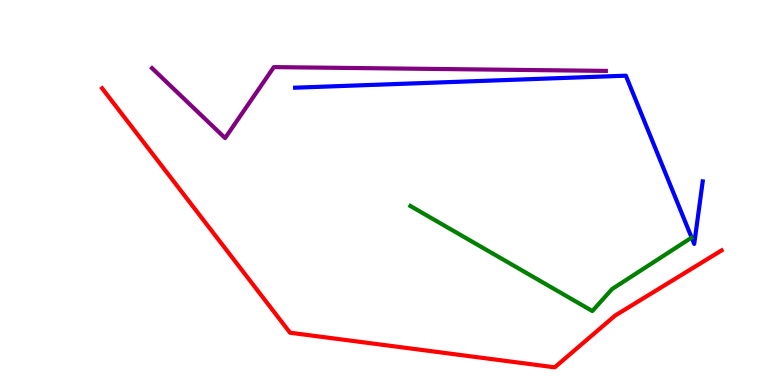[{'lines': ['blue', 'red'], 'intersections': []}, {'lines': ['green', 'red'], 'intersections': []}, {'lines': ['purple', 'red'], 'intersections': []}, {'lines': ['blue', 'green'], 'intersections': []}, {'lines': ['blue', 'purple'], 'intersections': []}, {'lines': ['green', 'purple'], 'intersections': []}]